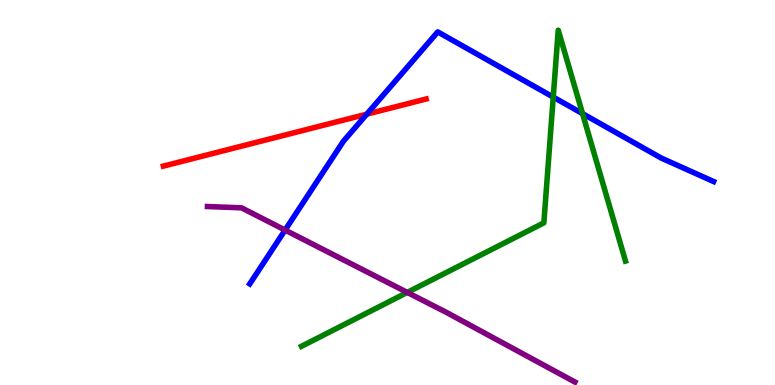[{'lines': ['blue', 'red'], 'intersections': [{'x': 4.73, 'y': 7.03}]}, {'lines': ['green', 'red'], 'intersections': []}, {'lines': ['purple', 'red'], 'intersections': []}, {'lines': ['blue', 'green'], 'intersections': [{'x': 7.14, 'y': 7.48}, {'x': 7.52, 'y': 7.05}]}, {'lines': ['blue', 'purple'], 'intersections': [{'x': 3.68, 'y': 4.02}]}, {'lines': ['green', 'purple'], 'intersections': [{'x': 5.26, 'y': 2.4}]}]